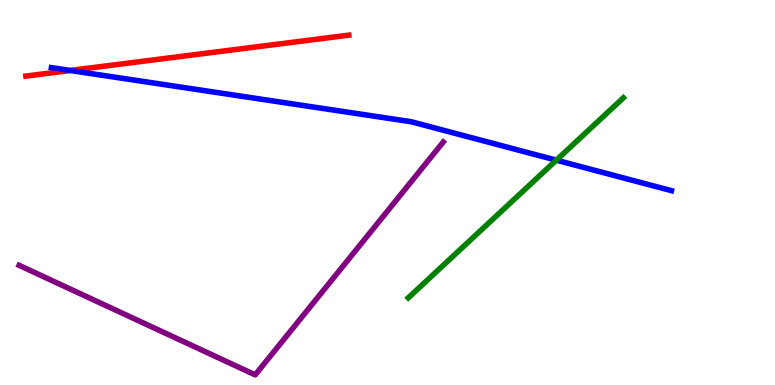[{'lines': ['blue', 'red'], 'intersections': [{'x': 0.906, 'y': 8.17}]}, {'lines': ['green', 'red'], 'intersections': []}, {'lines': ['purple', 'red'], 'intersections': []}, {'lines': ['blue', 'green'], 'intersections': [{'x': 7.18, 'y': 5.84}]}, {'lines': ['blue', 'purple'], 'intersections': []}, {'lines': ['green', 'purple'], 'intersections': []}]